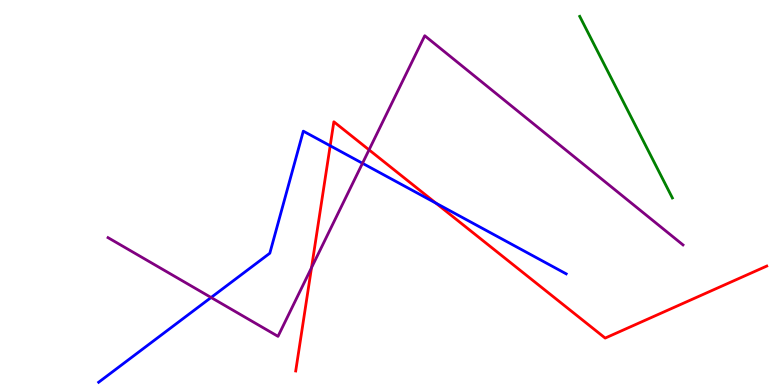[{'lines': ['blue', 'red'], 'intersections': [{'x': 4.26, 'y': 6.21}, {'x': 5.62, 'y': 4.72}]}, {'lines': ['green', 'red'], 'intersections': []}, {'lines': ['purple', 'red'], 'intersections': [{'x': 4.02, 'y': 3.05}, {'x': 4.76, 'y': 6.11}]}, {'lines': ['blue', 'green'], 'intersections': []}, {'lines': ['blue', 'purple'], 'intersections': [{'x': 2.72, 'y': 2.27}, {'x': 4.68, 'y': 5.76}]}, {'lines': ['green', 'purple'], 'intersections': []}]